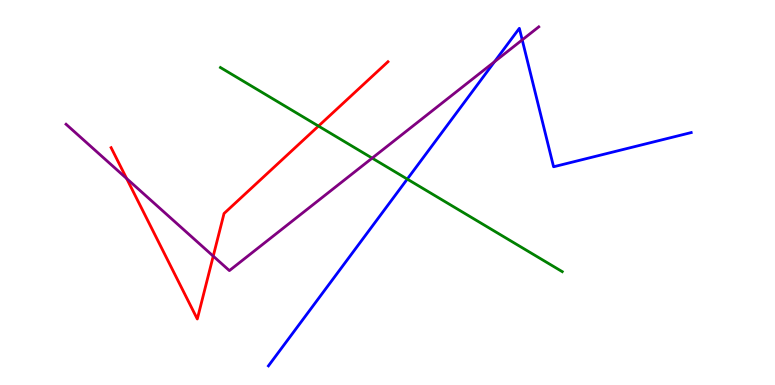[{'lines': ['blue', 'red'], 'intersections': []}, {'lines': ['green', 'red'], 'intersections': [{'x': 4.11, 'y': 6.73}]}, {'lines': ['purple', 'red'], 'intersections': [{'x': 1.63, 'y': 5.36}, {'x': 2.75, 'y': 3.35}]}, {'lines': ['blue', 'green'], 'intersections': [{'x': 5.26, 'y': 5.35}]}, {'lines': ['blue', 'purple'], 'intersections': [{'x': 6.38, 'y': 8.4}, {'x': 6.74, 'y': 8.96}]}, {'lines': ['green', 'purple'], 'intersections': [{'x': 4.8, 'y': 5.89}]}]